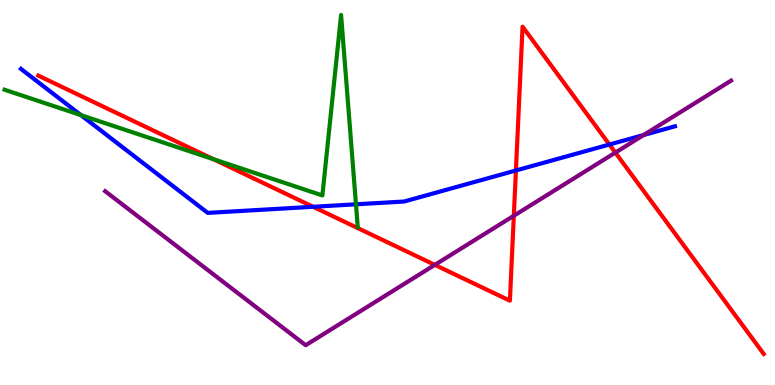[{'lines': ['blue', 'red'], 'intersections': [{'x': 4.04, 'y': 4.63}, {'x': 6.66, 'y': 5.57}, {'x': 7.86, 'y': 6.25}]}, {'lines': ['green', 'red'], 'intersections': [{'x': 2.75, 'y': 5.86}]}, {'lines': ['purple', 'red'], 'intersections': [{'x': 5.61, 'y': 3.12}, {'x': 6.63, 'y': 4.4}, {'x': 7.94, 'y': 6.04}]}, {'lines': ['blue', 'green'], 'intersections': [{'x': 1.04, 'y': 7.01}, {'x': 4.59, 'y': 4.69}]}, {'lines': ['blue', 'purple'], 'intersections': [{'x': 8.31, 'y': 6.49}]}, {'lines': ['green', 'purple'], 'intersections': []}]